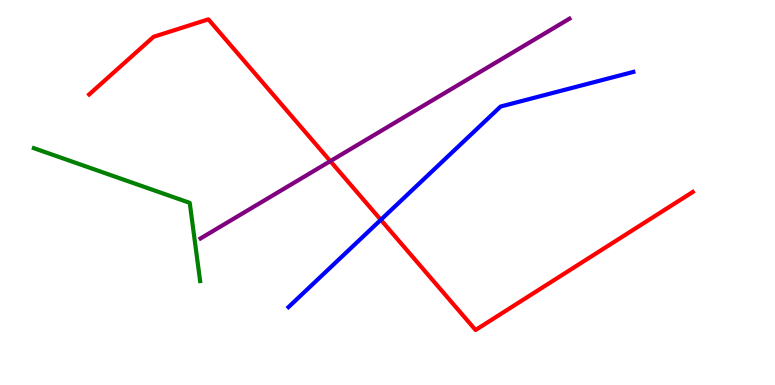[{'lines': ['blue', 'red'], 'intersections': [{'x': 4.91, 'y': 4.29}]}, {'lines': ['green', 'red'], 'intersections': []}, {'lines': ['purple', 'red'], 'intersections': [{'x': 4.26, 'y': 5.81}]}, {'lines': ['blue', 'green'], 'intersections': []}, {'lines': ['blue', 'purple'], 'intersections': []}, {'lines': ['green', 'purple'], 'intersections': []}]